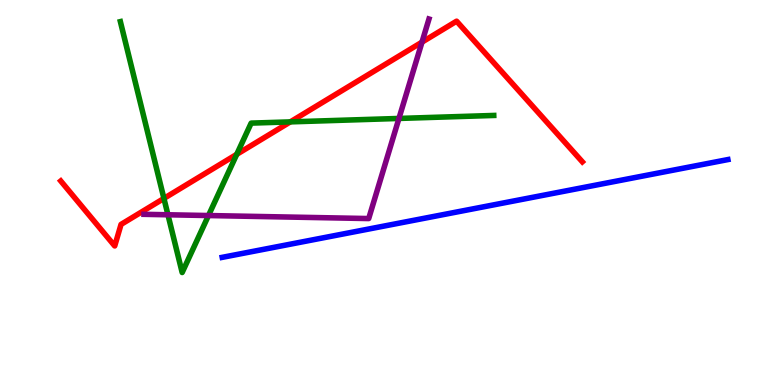[{'lines': ['blue', 'red'], 'intersections': []}, {'lines': ['green', 'red'], 'intersections': [{'x': 2.12, 'y': 4.85}, {'x': 3.05, 'y': 5.99}, {'x': 3.75, 'y': 6.83}]}, {'lines': ['purple', 'red'], 'intersections': [{'x': 5.45, 'y': 8.91}]}, {'lines': ['blue', 'green'], 'intersections': []}, {'lines': ['blue', 'purple'], 'intersections': []}, {'lines': ['green', 'purple'], 'intersections': [{'x': 2.17, 'y': 4.42}, {'x': 2.69, 'y': 4.4}, {'x': 5.15, 'y': 6.92}]}]